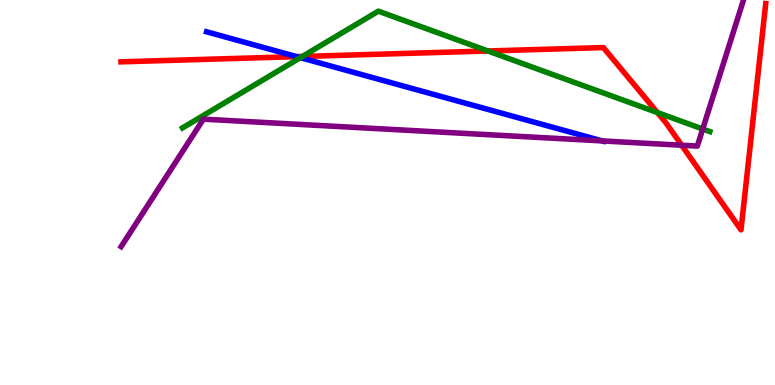[{'lines': ['blue', 'red'], 'intersections': [{'x': 3.83, 'y': 8.53}]}, {'lines': ['green', 'red'], 'intersections': [{'x': 3.9, 'y': 8.53}, {'x': 6.3, 'y': 8.68}, {'x': 8.48, 'y': 7.08}]}, {'lines': ['purple', 'red'], 'intersections': [{'x': 8.8, 'y': 6.23}]}, {'lines': ['blue', 'green'], 'intersections': [{'x': 3.88, 'y': 8.5}]}, {'lines': ['blue', 'purple'], 'intersections': [{'x': 7.77, 'y': 6.34}]}, {'lines': ['green', 'purple'], 'intersections': [{'x': 9.07, 'y': 6.65}]}]